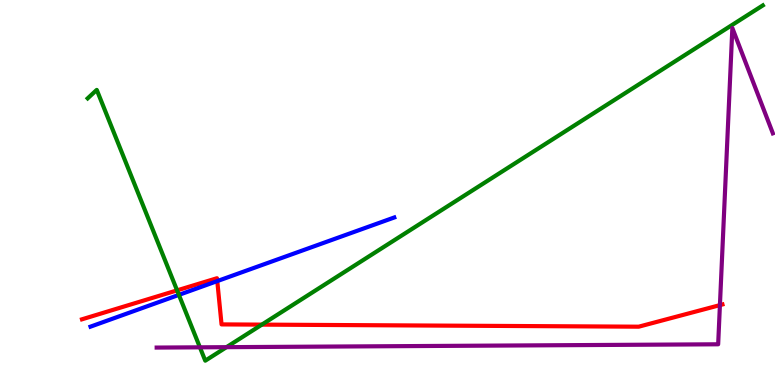[{'lines': ['blue', 'red'], 'intersections': [{'x': 2.8, 'y': 2.7}]}, {'lines': ['green', 'red'], 'intersections': [{'x': 2.28, 'y': 2.46}, {'x': 3.38, 'y': 1.57}]}, {'lines': ['purple', 'red'], 'intersections': [{'x': 9.29, 'y': 2.07}]}, {'lines': ['blue', 'green'], 'intersections': [{'x': 2.31, 'y': 2.34}]}, {'lines': ['blue', 'purple'], 'intersections': []}, {'lines': ['green', 'purple'], 'intersections': [{'x': 2.58, 'y': 0.979}, {'x': 2.92, 'y': 0.983}]}]